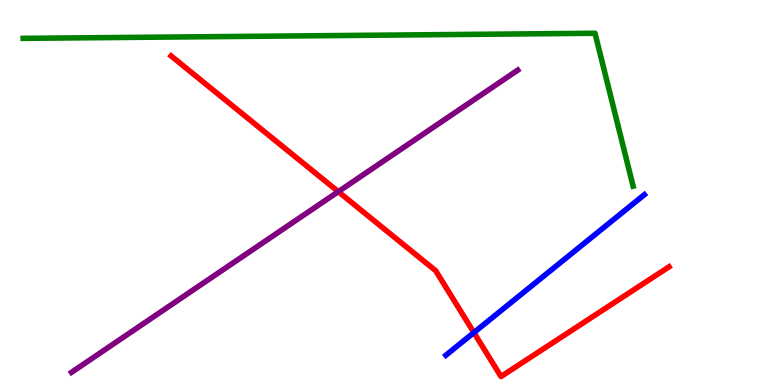[{'lines': ['blue', 'red'], 'intersections': [{'x': 6.11, 'y': 1.36}]}, {'lines': ['green', 'red'], 'intersections': []}, {'lines': ['purple', 'red'], 'intersections': [{'x': 4.37, 'y': 5.02}]}, {'lines': ['blue', 'green'], 'intersections': []}, {'lines': ['blue', 'purple'], 'intersections': []}, {'lines': ['green', 'purple'], 'intersections': []}]